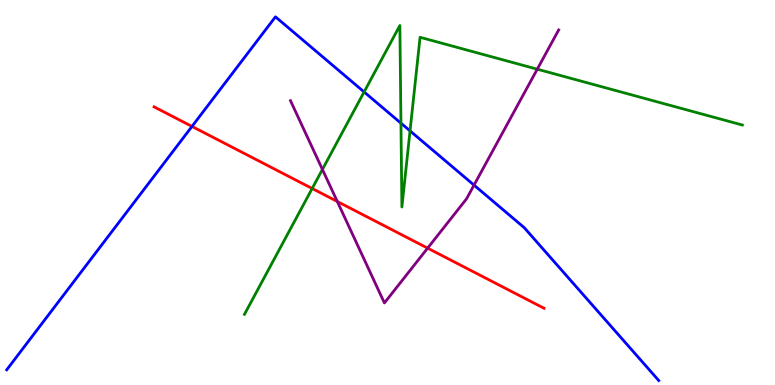[{'lines': ['blue', 'red'], 'intersections': [{'x': 2.48, 'y': 6.72}]}, {'lines': ['green', 'red'], 'intersections': [{'x': 4.03, 'y': 5.1}]}, {'lines': ['purple', 'red'], 'intersections': [{'x': 4.35, 'y': 4.77}, {'x': 5.52, 'y': 3.55}]}, {'lines': ['blue', 'green'], 'intersections': [{'x': 4.7, 'y': 7.61}, {'x': 5.17, 'y': 6.8}, {'x': 5.29, 'y': 6.6}]}, {'lines': ['blue', 'purple'], 'intersections': [{'x': 6.12, 'y': 5.19}]}, {'lines': ['green', 'purple'], 'intersections': [{'x': 4.16, 'y': 5.6}, {'x': 6.93, 'y': 8.2}]}]